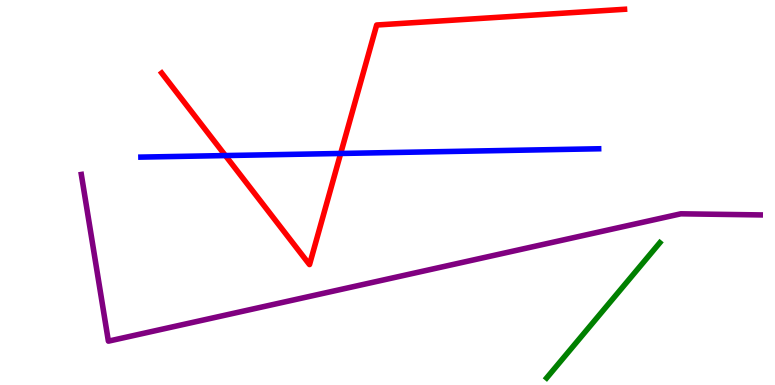[{'lines': ['blue', 'red'], 'intersections': [{'x': 2.91, 'y': 5.96}, {'x': 4.4, 'y': 6.01}]}, {'lines': ['green', 'red'], 'intersections': []}, {'lines': ['purple', 'red'], 'intersections': []}, {'lines': ['blue', 'green'], 'intersections': []}, {'lines': ['blue', 'purple'], 'intersections': []}, {'lines': ['green', 'purple'], 'intersections': []}]